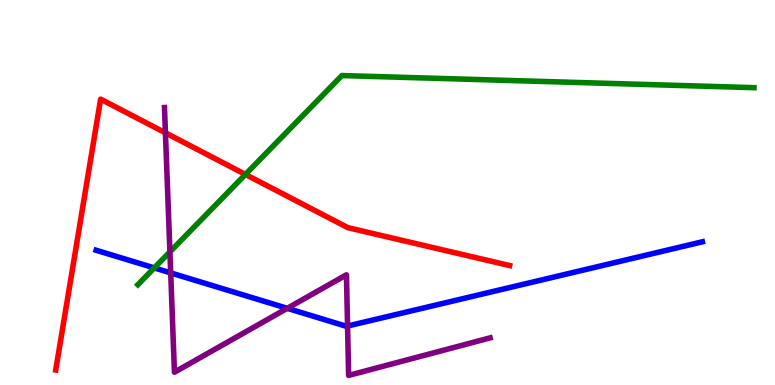[{'lines': ['blue', 'red'], 'intersections': []}, {'lines': ['green', 'red'], 'intersections': [{'x': 3.17, 'y': 5.47}]}, {'lines': ['purple', 'red'], 'intersections': [{'x': 2.13, 'y': 6.55}]}, {'lines': ['blue', 'green'], 'intersections': [{'x': 1.99, 'y': 3.04}]}, {'lines': ['blue', 'purple'], 'intersections': [{'x': 2.2, 'y': 2.91}, {'x': 3.71, 'y': 1.99}, {'x': 4.48, 'y': 1.53}]}, {'lines': ['green', 'purple'], 'intersections': [{'x': 2.19, 'y': 3.46}]}]